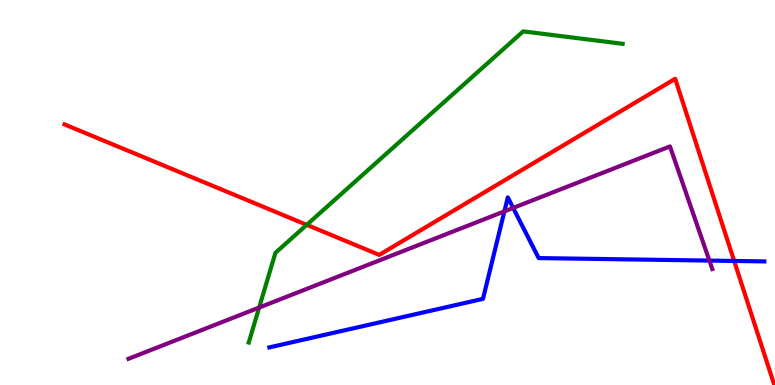[{'lines': ['blue', 'red'], 'intersections': [{'x': 9.47, 'y': 3.22}]}, {'lines': ['green', 'red'], 'intersections': [{'x': 3.96, 'y': 4.16}]}, {'lines': ['purple', 'red'], 'intersections': []}, {'lines': ['blue', 'green'], 'intersections': []}, {'lines': ['blue', 'purple'], 'intersections': [{'x': 6.51, 'y': 4.51}, {'x': 6.62, 'y': 4.6}, {'x': 9.15, 'y': 3.23}]}, {'lines': ['green', 'purple'], 'intersections': [{'x': 3.34, 'y': 2.01}]}]